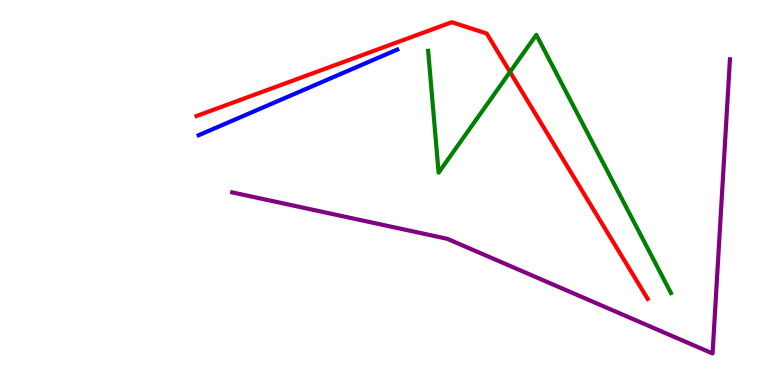[{'lines': ['blue', 'red'], 'intersections': []}, {'lines': ['green', 'red'], 'intersections': [{'x': 6.58, 'y': 8.13}]}, {'lines': ['purple', 'red'], 'intersections': []}, {'lines': ['blue', 'green'], 'intersections': []}, {'lines': ['blue', 'purple'], 'intersections': []}, {'lines': ['green', 'purple'], 'intersections': []}]